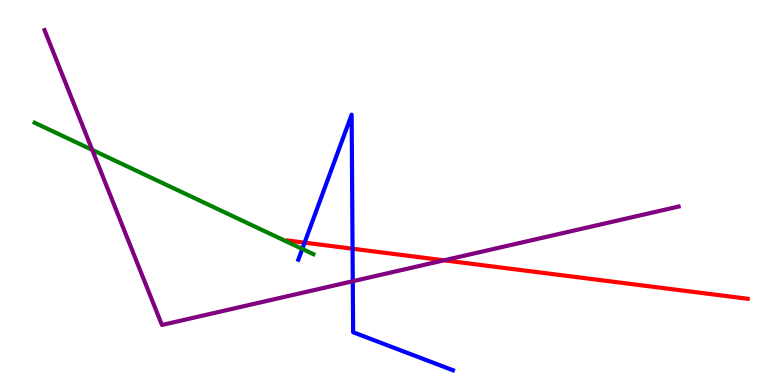[{'lines': ['blue', 'red'], 'intersections': [{'x': 3.93, 'y': 3.7}, {'x': 4.55, 'y': 3.54}]}, {'lines': ['green', 'red'], 'intersections': []}, {'lines': ['purple', 'red'], 'intersections': [{'x': 5.73, 'y': 3.24}]}, {'lines': ['blue', 'green'], 'intersections': [{'x': 3.9, 'y': 3.53}]}, {'lines': ['blue', 'purple'], 'intersections': [{'x': 4.55, 'y': 2.7}]}, {'lines': ['green', 'purple'], 'intersections': [{'x': 1.19, 'y': 6.11}]}]